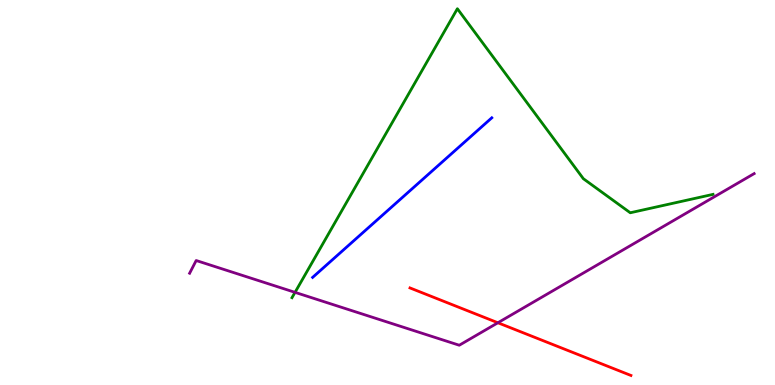[{'lines': ['blue', 'red'], 'intersections': []}, {'lines': ['green', 'red'], 'intersections': []}, {'lines': ['purple', 'red'], 'intersections': [{'x': 6.42, 'y': 1.62}]}, {'lines': ['blue', 'green'], 'intersections': []}, {'lines': ['blue', 'purple'], 'intersections': []}, {'lines': ['green', 'purple'], 'intersections': [{'x': 3.81, 'y': 2.41}]}]